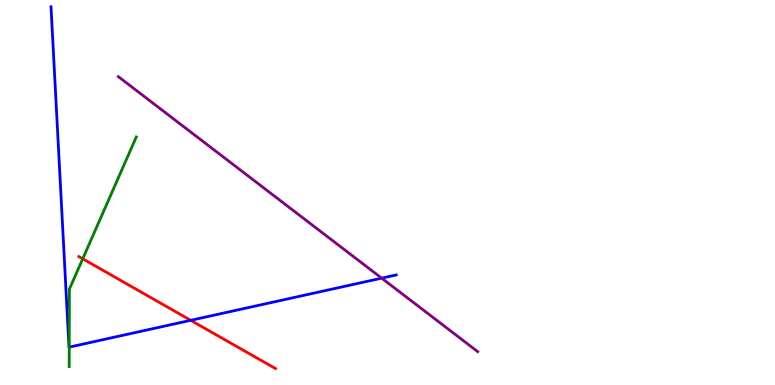[{'lines': ['blue', 'red'], 'intersections': [{'x': 2.46, 'y': 1.68}]}, {'lines': ['green', 'red'], 'intersections': [{'x': 1.07, 'y': 3.28}]}, {'lines': ['purple', 'red'], 'intersections': []}, {'lines': ['blue', 'green'], 'intersections': [{'x': 0.893, 'y': 0.984}]}, {'lines': ['blue', 'purple'], 'intersections': [{'x': 4.92, 'y': 2.78}]}, {'lines': ['green', 'purple'], 'intersections': []}]